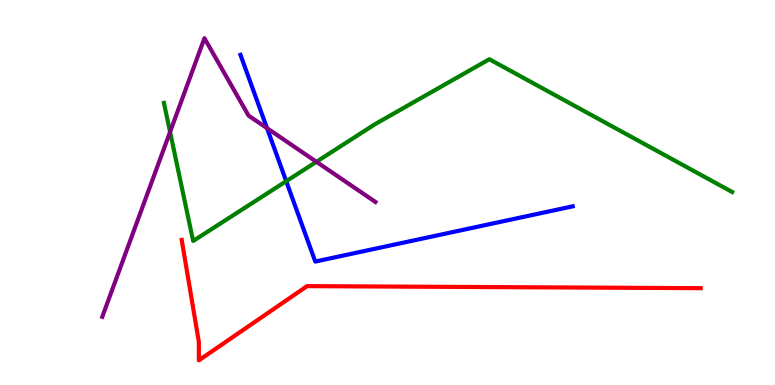[{'lines': ['blue', 'red'], 'intersections': []}, {'lines': ['green', 'red'], 'intersections': []}, {'lines': ['purple', 'red'], 'intersections': []}, {'lines': ['blue', 'green'], 'intersections': [{'x': 3.69, 'y': 5.29}]}, {'lines': ['blue', 'purple'], 'intersections': [{'x': 3.45, 'y': 6.67}]}, {'lines': ['green', 'purple'], 'intersections': [{'x': 2.19, 'y': 6.57}, {'x': 4.08, 'y': 5.8}]}]